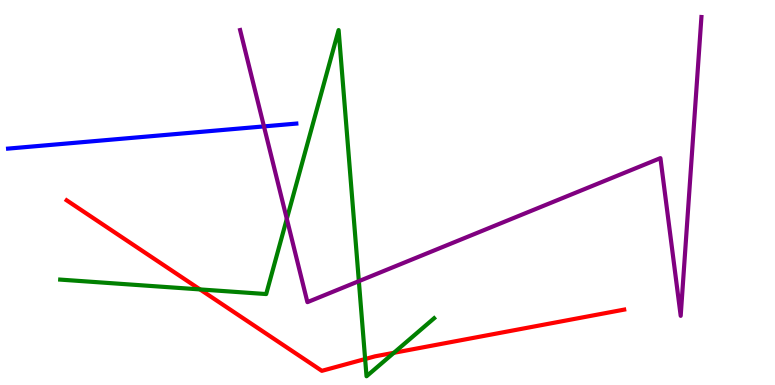[{'lines': ['blue', 'red'], 'intersections': []}, {'lines': ['green', 'red'], 'intersections': [{'x': 2.58, 'y': 2.48}, {'x': 4.71, 'y': 0.674}, {'x': 5.08, 'y': 0.836}]}, {'lines': ['purple', 'red'], 'intersections': []}, {'lines': ['blue', 'green'], 'intersections': []}, {'lines': ['blue', 'purple'], 'intersections': [{'x': 3.41, 'y': 6.72}]}, {'lines': ['green', 'purple'], 'intersections': [{'x': 3.7, 'y': 4.32}, {'x': 4.63, 'y': 2.7}]}]